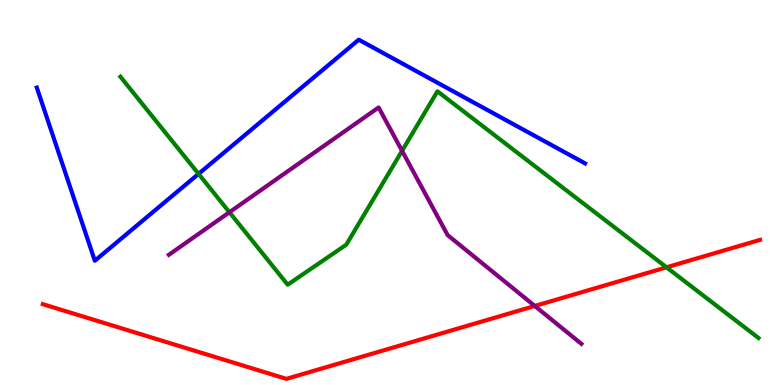[{'lines': ['blue', 'red'], 'intersections': []}, {'lines': ['green', 'red'], 'intersections': [{'x': 8.6, 'y': 3.06}]}, {'lines': ['purple', 'red'], 'intersections': [{'x': 6.9, 'y': 2.05}]}, {'lines': ['blue', 'green'], 'intersections': [{'x': 2.56, 'y': 5.48}]}, {'lines': ['blue', 'purple'], 'intersections': []}, {'lines': ['green', 'purple'], 'intersections': [{'x': 2.96, 'y': 4.49}, {'x': 5.19, 'y': 6.08}]}]